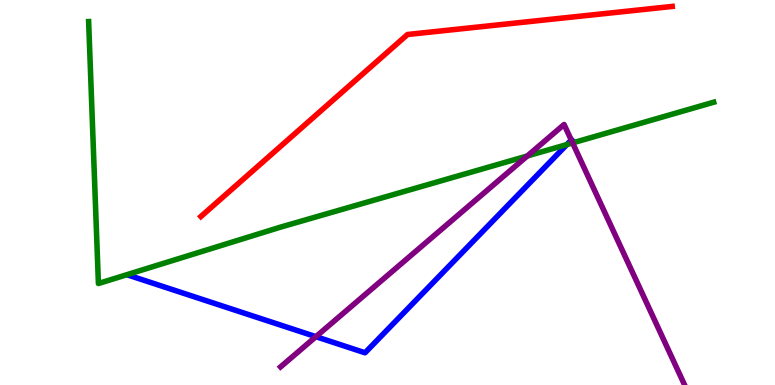[{'lines': ['blue', 'red'], 'intersections': []}, {'lines': ['green', 'red'], 'intersections': []}, {'lines': ['purple', 'red'], 'intersections': []}, {'lines': ['blue', 'green'], 'intersections': [{'x': 7.31, 'y': 6.25}]}, {'lines': ['blue', 'purple'], 'intersections': [{'x': 4.08, 'y': 1.26}, {'x': 7.37, 'y': 6.36}]}, {'lines': ['green', 'purple'], 'intersections': [{'x': 6.8, 'y': 5.95}, {'x': 7.39, 'y': 6.29}]}]